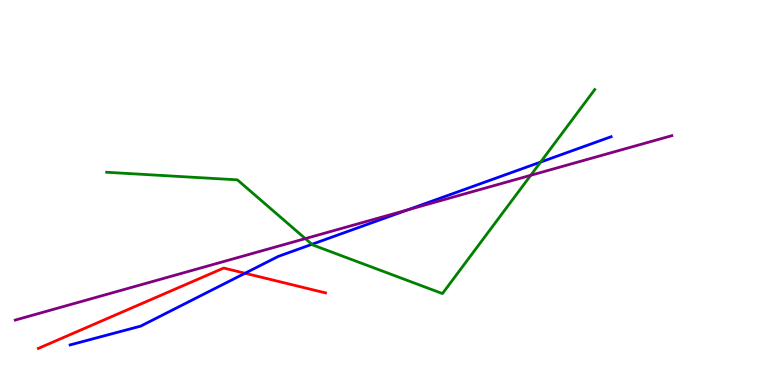[{'lines': ['blue', 'red'], 'intersections': [{'x': 3.16, 'y': 2.9}]}, {'lines': ['green', 'red'], 'intersections': []}, {'lines': ['purple', 'red'], 'intersections': []}, {'lines': ['blue', 'green'], 'intersections': [{'x': 4.02, 'y': 3.65}, {'x': 6.98, 'y': 5.79}]}, {'lines': ['blue', 'purple'], 'intersections': [{'x': 5.26, 'y': 4.55}]}, {'lines': ['green', 'purple'], 'intersections': [{'x': 3.94, 'y': 3.8}, {'x': 6.85, 'y': 5.45}]}]